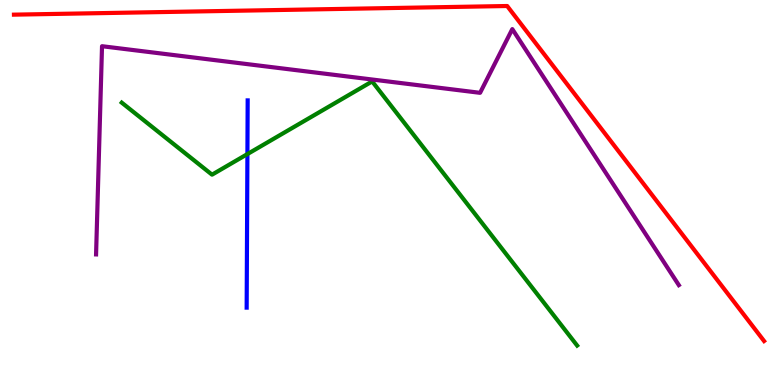[{'lines': ['blue', 'red'], 'intersections': []}, {'lines': ['green', 'red'], 'intersections': []}, {'lines': ['purple', 'red'], 'intersections': []}, {'lines': ['blue', 'green'], 'intersections': [{'x': 3.19, 'y': 6.0}]}, {'lines': ['blue', 'purple'], 'intersections': []}, {'lines': ['green', 'purple'], 'intersections': []}]